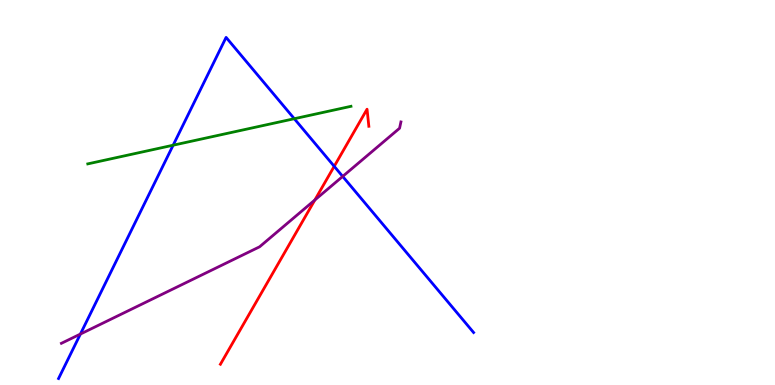[{'lines': ['blue', 'red'], 'intersections': [{'x': 4.31, 'y': 5.68}]}, {'lines': ['green', 'red'], 'intersections': []}, {'lines': ['purple', 'red'], 'intersections': [{'x': 4.06, 'y': 4.81}]}, {'lines': ['blue', 'green'], 'intersections': [{'x': 2.23, 'y': 6.23}, {'x': 3.8, 'y': 6.92}]}, {'lines': ['blue', 'purple'], 'intersections': [{'x': 1.04, 'y': 1.32}, {'x': 4.42, 'y': 5.42}]}, {'lines': ['green', 'purple'], 'intersections': []}]